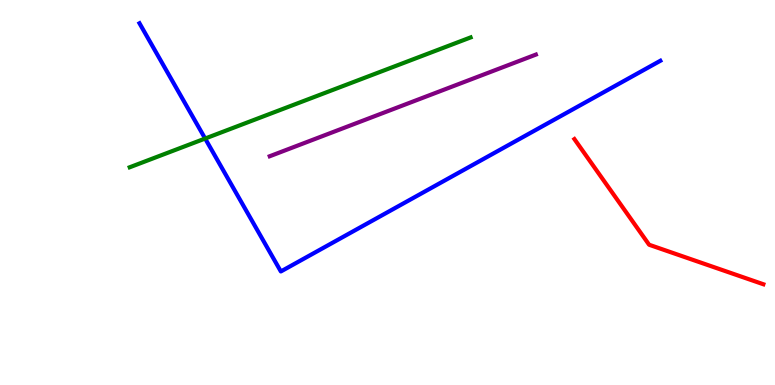[{'lines': ['blue', 'red'], 'intersections': []}, {'lines': ['green', 'red'], 'intersections': []}, {'lines': ['purple', 'red'], 'intersections': []}, {'lines': ['blue', 'green'], 'intersections': [{'x': 2.65, 'y': 6.4}]}, {'lines': ['blue', 'purple'], 'intersections': []}, {'lines': ['green', 'purple'], 'intersections': []}]